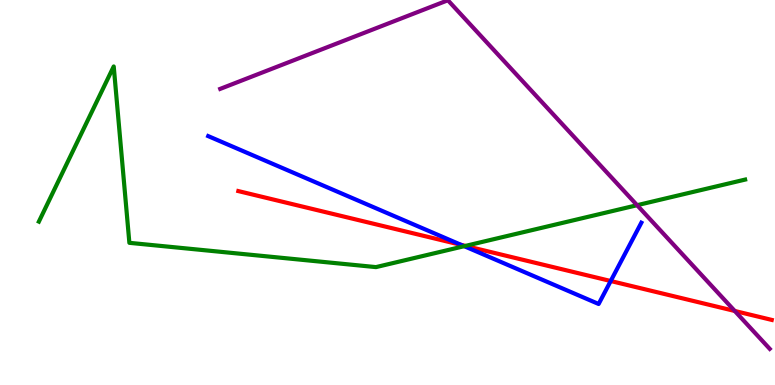[{'lines': ['blue', 'red'], 'intersections': [{'x': 5.95, 'y': 3.64}, {'x': 7.88, 'y': 2.7}]}, {'lines': ['green', 'red'], 'intersections': [{'x': 6.0, 'y': 3.61}]}, {'lines': ['purple', 'red'], 'intersections': [{'x': 9.48, 'y': 1.92}]}, {'lines': ['blue', 'green'], 'intersections': [{'x': 5.99, 'y': 3.61}]}, {'lines': ['blue', 'purple'], 'intersections': []}, {'lines': ['green', 'purple'], 'intersections': [{'x': 8.22, 'y': 4.67}]}]